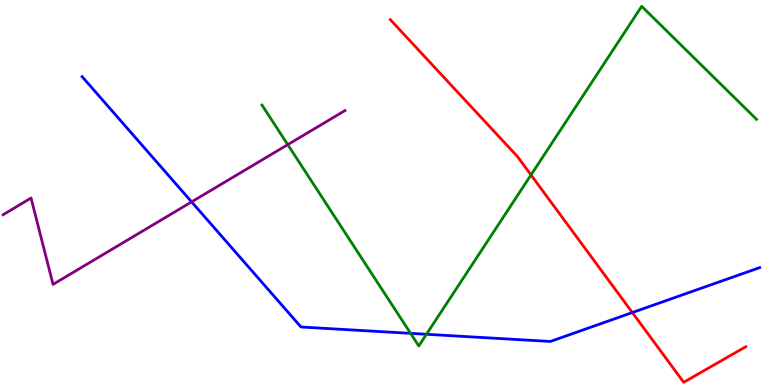[{'lines': ['blue', 'red'], 'intersections': [{'x': 8.16, 'y': 1.88}]}, {'lines': ['green', 'red'], 'intersections': [{'x': 6.85, 'y': 5.46}]}, {'lines': ['purple', 'red'], 'intersections': []}, {'lines': ['blue', 'green'], 'intersections': [{'x': 5.3, 'y': 1.34}, {'x': 5.5, 'y': 1.32}]}, {'lines': ['blue', 'purple'], 'intersections': [{'x': 2.47, 'y': 4.76}]}, {'lines': ['green', 'purple'], 'intersections': [{'x': 3.71, 'y': 6.24}]}]